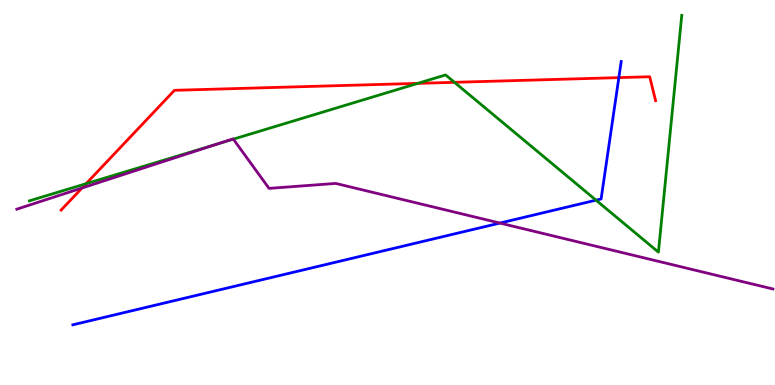[{'lines': ['blue', 'red'], 'intersections': [{'x': 7.99, 'y': 7.98}]}, {'lines': ['green', 'red'], 'intersections': [{'x': 1.11, 'y': 5.23}, {'x': 5.39, 'y': 7.83}, {'x': 5.86, 'y': 7.86}]}, {'lines': ['purple', 'red'], 'intersections': [{'x': 1.06, 'y': 5.12}]}, {'lines': ['blue', 'green'], 'intersections': [{'x': 7.69, 'y': 4.8}]}, {'lines': ['blue', 'purple'], 'intersections': [{'x': 6.45, 'y': 4.21}]}, {'lines': ['green', 'purple'], 'intersections': [{'x': 2.81, 'y': 6.26}, {'x': 3.01, 'y': 6.39}]}]